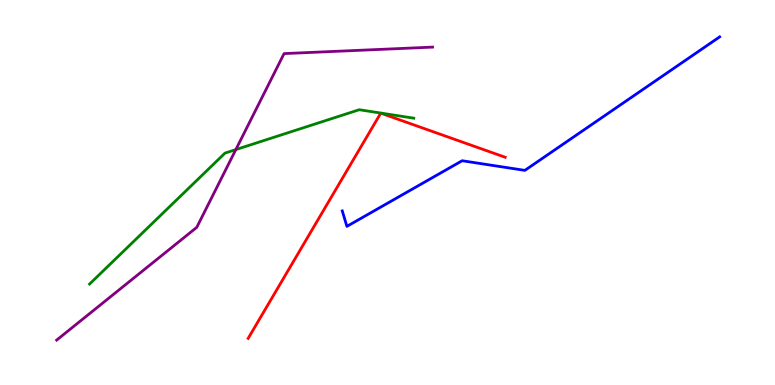[{'lines': ['blue', 'red'], 'intersections': []}, {'lines': ['green', 'red'], 'intersections': []}, {'lines': ['purple', 'red'], 'intersections': []}, {'lines': ['blue', 'green'], 'intersections': []}, {'lines': ['blue', 'purple'], 'intersections': []}, {'lines': ['green', 'purple'], 'intersections': [{'x': 3.04, 'y': 6.11}]}]